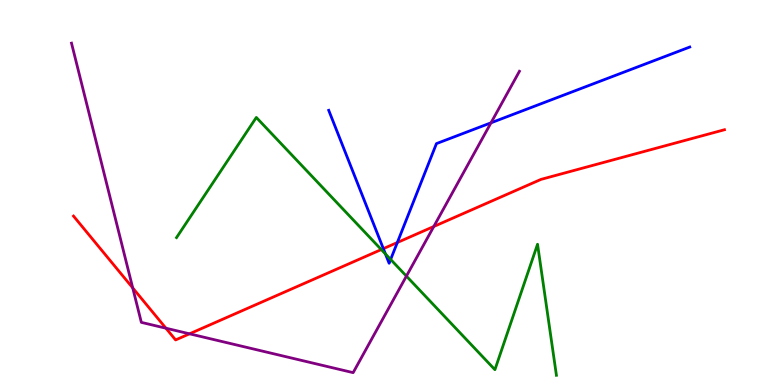[{'lines': ['blue', 'red'], 'intersections': [{'x': 4.95, 'y': 3.54}, {'x': 5.13, 'y': 3.7}]}, {'lines': ['green', 'red'], 'intersections': [{'x': 4.92, 'y': 3.52}]}, {'lines': ['purple', 'red'], 'intersections': [{'x': 1.71, 'y': 2.52}, {'x': 2.14, 'y': 1.48}, {'x': 2.45, 'y': 1.33}, {'x': 5.6, 'y': 4.12}]}, {'lines': ['blue', 'green'], 'intersections': [{'x': 4.97, 'y': 3.4}, {'x': 5.04, 'y': 3.26}]}, {'lines': ['blue', 'purple'], 'intersections': [{'x': 6.34, 'y': 6.81}]}, {'lines': ['green', 'purple'], 'intersections': [{'x': 5.24, 'y': 2.83}]}]